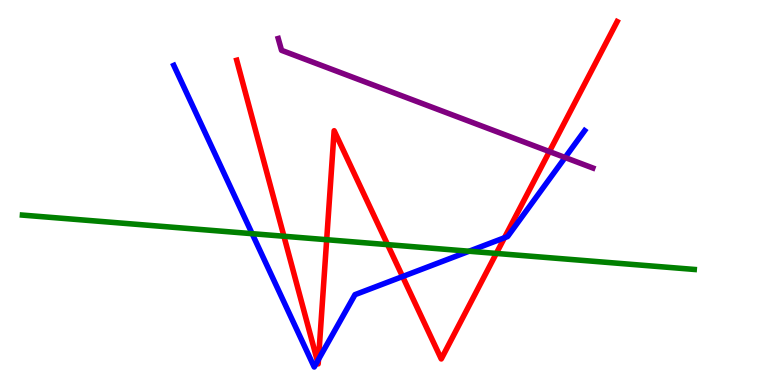[{'lines': ['blue', 'red'], 'intersections': [{'x': 4.1, 'y': 0.617}, {'x': 4.11, 'y': 0.664}, {'x': 5.19, 'y': 2.82}, {'x': 6.51, 'y': 3.82}]}, {'lines': ['green', 'red'], 'intersections': [{'x': 3.66, 'y': 3.86}, {'x': 4.22, 'y': 3.77}, {'x': 5.0, 'y': 3.65}, {'x': 6.4, 'y': 3.42}]}, {'lines': ['purple', 'red'], 'intersections': [{'x': 7.09, 'y': 6.06}]}, {'lines': ['blue', 'green'], 'intersections': [{'x': 3.25, 'y': 3.93}, {'x': 6.05, 'y': 3.47}]}, {'lines': ['blue', 'purple'], 'intersections': [{'x': 7.29, 'y': 5.91}]}, {'lines': ['green', 'purple'], 'intersections': []}]